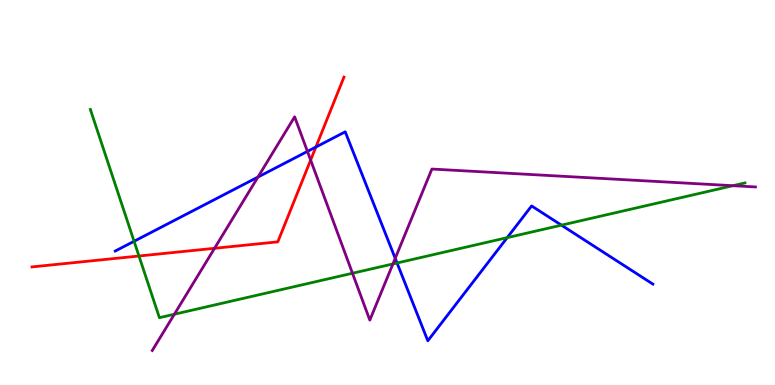[{'lines': ['blue', 'red'], 'intersections': [{'x': 4.08, 'y': 6.18}]}, {'lines': ['green', 'red'], 'intersections': [{'x': 1.79, 'y': 3.35}]}, {'lines': ['purple', 'red'], 'intersections': [{'x': 2.77, 'y': 3.55}, {'x': 4.01, 'y': 5.84}]}, {'lines': ['blue', 'green'], 'intersections': [{'x': 1.73, 'y': 3.73}, {'x': 5.12, 'y': 3.17}, {'x': 6.54, 'y': 3.83}, {'x': 7.24, 'y': 4.15}]}, {'lines': ['blue', 'purple'], 'intersections': [{'x': 3.33, 'y': 5.4}, {'x': 3.97, 'y': 6.07}, {'x': 5.1, 'y': 3.29}]}, {'lines': ['green', 'purple'], 'intersections': [{'x': 2.25, 'y': 1.84}, {'x': 4.55, 'y': 2.9}, {'x': 5.07, 'y': 3.14}, {'x': 9.46, 'y': 5.18}]}]